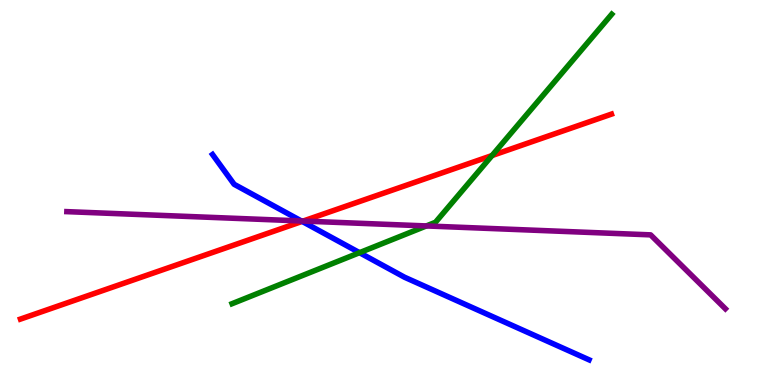[{'lines': ['blue', 'red'], 'intersections': [{'x': 3.9, 'y': 4.25}]}, {'lines': ['green', 'red'], 'intersections': [{'x': 6.35, 'y': 5.96}]}, {'lines': ['purple', 'red'], 'intersections': [{'x': 3.91, 'y': 4.26}]}, {'lines': ['blue', 'green'], 'intersections': [{'x': 4.64, 'y': 3.44}]}, {'lines': ['blue', 'purple'], 'intersections': [{'x': 3.89, 'y': 4.26}]}, {'lines': ['green', 'purple'], 'intersections': [{'x': 5.5, 'y': 4.13}]}]